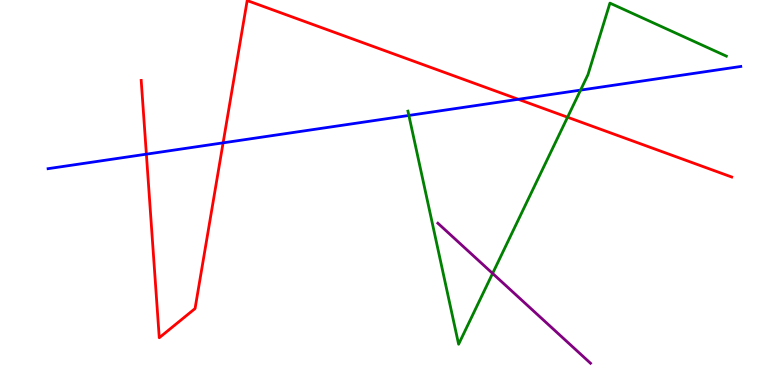[{'lines': ['blue', 'red'], 'intersections': [{'x': 1.89, 'y': 6.0}, {'x': 2.88, 'y': 6.29}, {'x': 6.69, 'y': 7.42}]}, {'lines': ['green', 'red'], 'intersections': [{'x': 7.32, 'y': 6.96}]}, {'lines': ['purple', 'red'], 'intersections': []}, {'lines': ['blue', 'green'], 'intersections': [{'x': 5.28, 'y': 7.0}, {'x': 7.49, 'y': 7.66}]}, {'lines': ['blue', 'purple'], 'intersections': []}, {'lines': ['green', 'purple'], 'intersections': [{'x': 6.36, 'y': 2.9}]}]